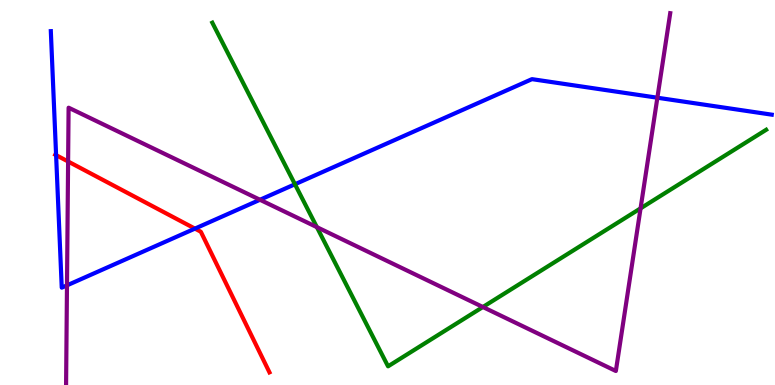[{'lines': ['blue', 'red'], 'intersections': [{'x': 0.724, 'y': 5.97}, {'x': 2.52, 'y': 4.06}]}, {'lines': ['green', 'red'], 'intersections': []}, {'lines': ['purple', 'red'], 'intersections': [{'x': 0.879, 'y': 5.81}]}, {'lines': ['blue', 'green'], 'intersections': [{'x': 3.81, 'y': 5.21}]}, {'lines': ['blue', 'purple'], 'intersections': [{'x': 0.864, 'y': 2.59}, {'x': 3.35, 'y': 4.81}, {'x': 8.48, 'y': 7.46}]}, {'lines': ['green', 'purple'], 'intersections': [{'x': 4.09, 'y': 4.1}, {'x': 6.23, 'y': 2.03}, {'x': 8.27, 'y': 4.59}]}]